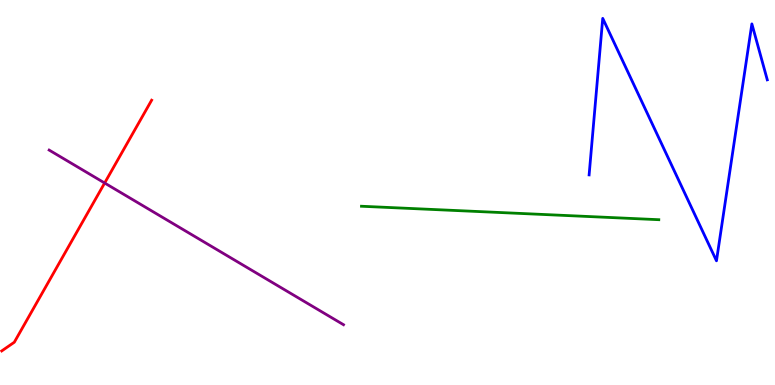[{'lines': ['blue', 'red'], 'intersections': []}, {'lines': ['green', 'red'], 'intersections': []}, {'lines': ['purple', 'red'], 'intersections': [{'x': 1.35, 'y': 5.25}]}, {'lines': ['blue', 'green'], 'intersections': []}, {'lines': ['blue', 'purple'], 'intersections': []}, {'lines': ['green', 'purple'], 'intersections': []}]